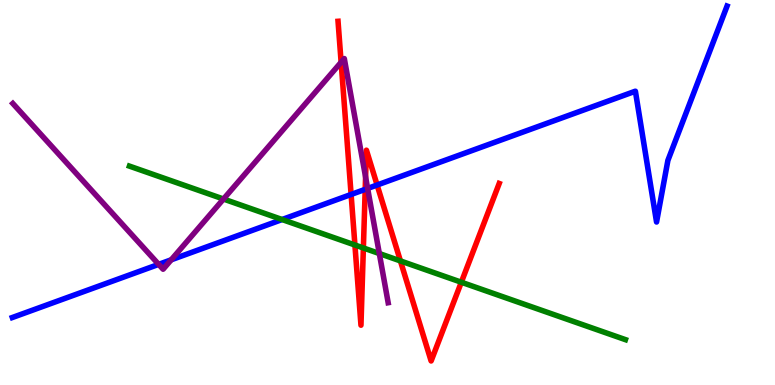[{'lines': ['blue', 'red'], 'intersections': [{'x': 4.53, 'y': 4.95}, {'x': 4.71, 'y': 5.08}, {'x': 4.87, 'y': 5.19}]}, {'lines': ['green', 'red'], 'intersections': [{'x': 4.58, 'y': 3.64}, {'x': 4.69, 'y': 3.56}, {'x': 5.17, 'y': 3.22}, {'x': 5.95, 'y': 2.67}]}, {'lines': ['purple', 'red'], 'intersections': [{'x': 4.4, 'y': 8.38}, {'x': 4.72, 'y': 5.4}]}, {'lines': ['blue', 'green'], 'intersections': [{'x': 3.64, 'y': 4.3}]}, {'lines': ['blue', 'purple'], 'intersections': [{'x': 2.05, 'y': 3.13}, {'x': 2.21, 'y': 3.25}, {'x': 4.74, 'y': 5.11}]}, {'lines': ['green', 'purple'], 'intersections': [{'x': 2.88, 'y': 4.83}, {'x': 4.89, 'y': 3.41}]}]